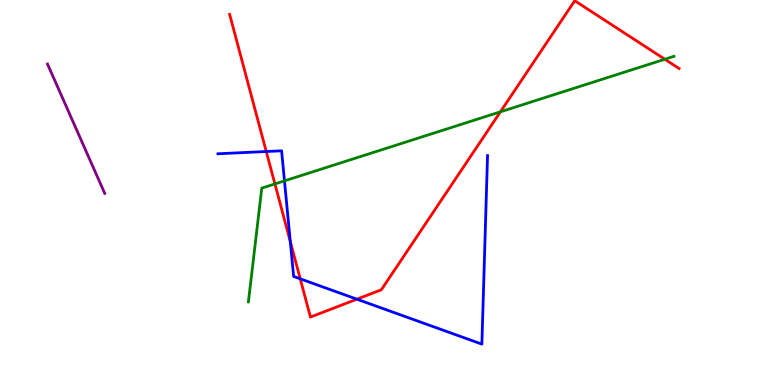[{'lines': ['blue', 'red'], 'intersections': [{'x': 3.44, 'y': 6.06}, {'x': 3.75, 'y': 3.73}, {'x': 3.87, 'y': 2.76}, {'x': 4.6, 'y': 2.23}]}, {'lines': ['green', 'red'], 'intersections': [{'x': 3.55, 'y': 5.22}, {'x': 6.46, 'y': 7.1}, {'x': 8.58, 'y': 8.46}]}, {'lines': ['purple', 'red'], 'intersections': []}, {'lines': ['blue', 'green'], 'intersections': [{'x': 3.67, 'y': 5.3}]}, {'lines': ['blue', 'purple'], 'intersections': []}, {'lines': ['green', 'purple'], 'intersections': []}]